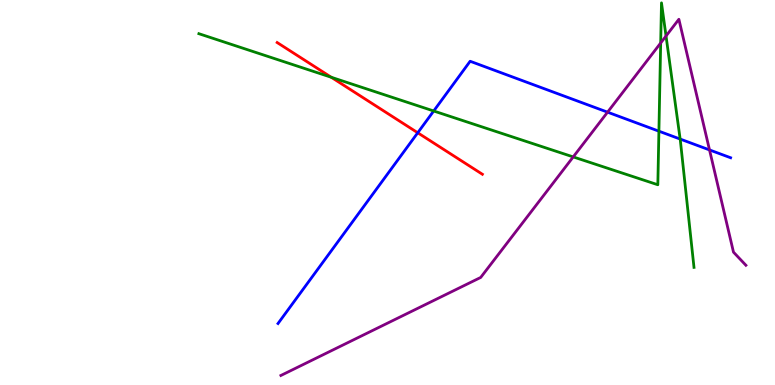[{'lines': ['blue', 'red'], 'intersections': [{'x': 5.39, 'y': 6.55}]}, {'lines': ['green', 'red'], 'intersections': [{'x': 4.27, 'y': 7.99}]}, {'lines': ['purple', 'red'], 'intersections': []}, {'lines': ['blue', 'green'], 'intersections': [{'x': 5.6, 'y': 7.12}, {'x': 8.5, 'y': 6.59}, {'x': 8.78, 'y': 6.39}]}, {'lines': ['blue', 'purple'], 'intersections': [{'x': 7.84, 'y': 7.09}, {'x': 9.16, 'y': 6.11}]}, {'lines': ['green', 'purple'], 'intersections': [{'x': 7.4, 'y': 5.92}, {'x': 8.52, 'y': 8.88}, {'x': 8.59, 'y': 9.06}]}]